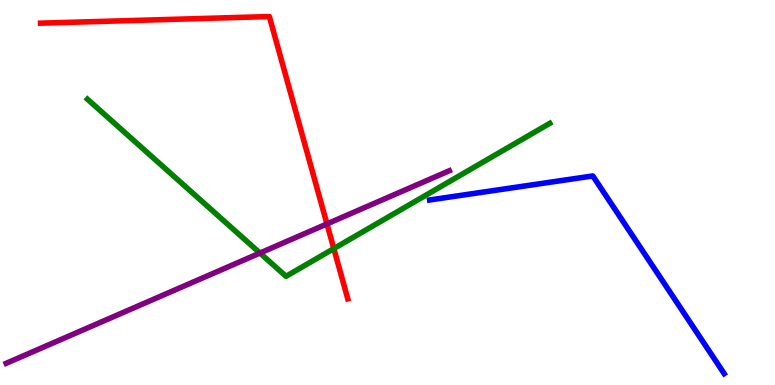[{'lines': ['blue', 'red'], 'intersections': []}, {'lines': ['green', 'red'], 'intersections': [{'x': 4.31, 'y': 3.54}]}, {'lines': ['purple', 'red'], 'intersections': [{'x': 4.22, 'y': 4.18}]}, {'lines': ['blue', 'green'], 'intersections': []}, {'lines': ['blue', 'purple'], 'intersections': []}, {'lines': ['green', 'purple'], 'intersections': [{'x': 3.35, 'y': 3.43}]}]